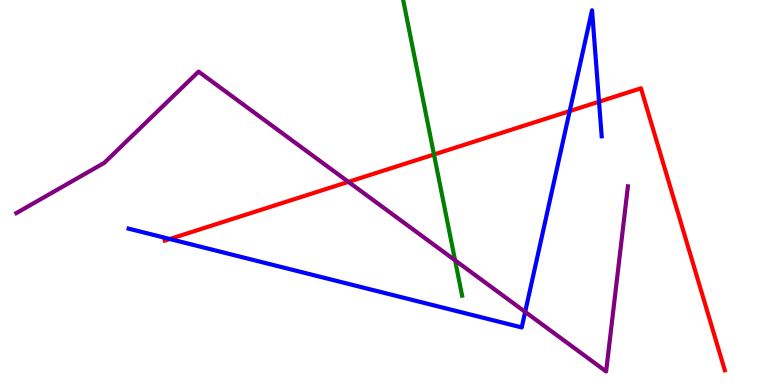[{'lines': ['blue', 'red'], 'intersections': [{'x': 2.19, 'y': 3.79}, {'x': 7.35, 'y': 7.11}, {'x': 7.73, 'y': 7.36}]}, {'lines': ['green', 'red'], 'intersections': [{'x': 5.6, 'y': 5.99}]}, {'lines': ['purple', 'red'], 'intersections': [{'x': 4.5, 'y': 5.28}]}, {'lines': ['blue', 'green'], 'intersections': []}, {'lines': ['blue', 'purple'], 'intersections': [{'x': 6.78, 'y': 1.9}]}, {'lines': ['green', 'purple'], 'intersections': [{'x': 5.87, 'y': 3.24}]}]